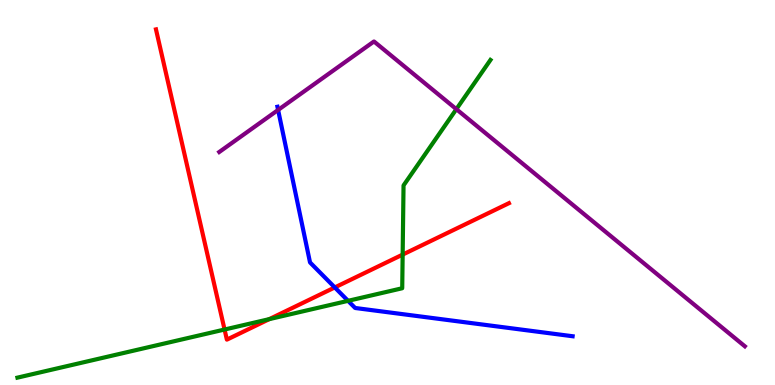[{'lines': ['blue', 'red'], 'intersections': [{'x': 4.32, 'y': 2.53}]}, {'lines': ['green', 'red'], 'intersections': [{'x': 2.9, 'y': 1.44}, {'x': 3.47, 'y': 1.71}, {'x': 5.2, 'y': 3.39}]}, {'lines': ['purple', 'red'], 'intersections': []}, {'lines': ['blue', 'green'], 'intersections': [{'x': 4.49, 'y': 2.19}]}, {'lines': ['blue', 'purple'], 'intersections': [{'x': 3.59, 'y': 7.14}]}, {'lines': ['green', 'purple'], 'intersections': [{'x': 5.89, 'y': 7.16}]}]